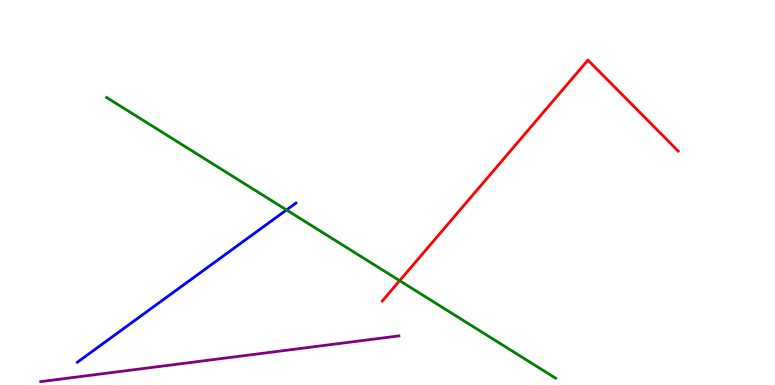[{'lines': ['blue', 'red'], 'intersections': []}, {'lines': ['green', 'red'], 'intersections': [{'x': 5.16, 'y': 2.71}]}, {'lines': ['purple', 'red'], 'intersections': []}, {'lines': ['blue', 'green'], 'intersections': [{'x': 3.7, 'y': 4.55}]}, {'lines': ['blue', 'purple'], 'intersections': []}, {'lines': ['green', 'purple'], 'intersections': []}]